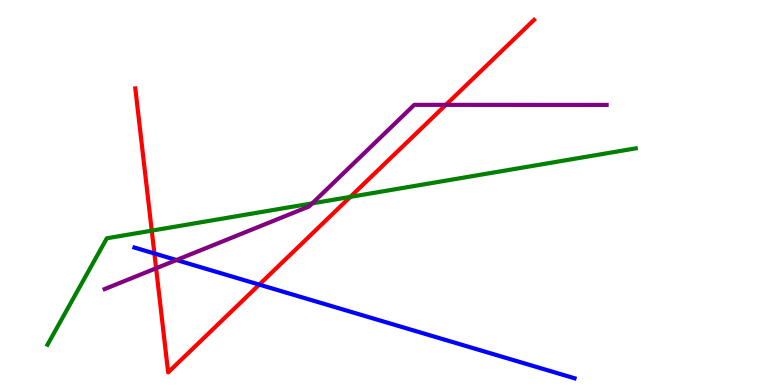[{'lines': ['blue', 'red'], 'intersections': [{'x': 1.99, 'y': 3.42}, {'x': 3.35, 'y': 2.61}]}, {'lines': ['green', 'red'], 'intersections': [{'x': 1.96, 'y': 4.01}, {'x': 4.52, 'y': 4.89}]}, {'lines': ['purple', 'red'], 'intersections': [{'x': 2.01, 'y': 3.03}, {'x': 5.75, 'y': 7.28}]}, {'lines': ['blue', 'green'], 'intersections': []}, {'lines': ['blue', 'purple'], 'intersections': [{'x': 2.28, 'y': 3.25}]}, {'lines': ['green', 'purple'], 'intersections': [{'x': 4.03, 'y': 4.72}]}]